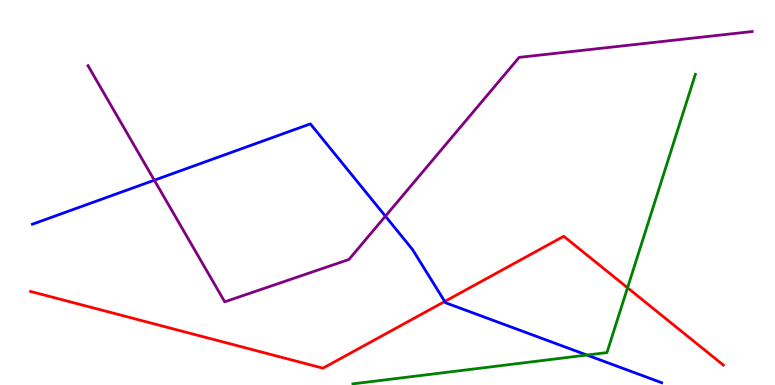[{'lines': ['blue', 'red'], 'intersections': [{'x': 5.74, 'y': 2.17}]}, {'lines': ['green', 'red'], 'intersections': [{'x': 8.1, 'y': 2.53}]}, {'lines': ['purple', 'red'], 'intersections': []}, {'lines': ['blue', 'green'], 'intersections': [{'x': 7.57, 'y': 0.778}]}, {'lines': ['blue', 'purple'], 'intersections': [{'x': 1.99, 'y': 5.32}, {'x': 4.97, 'y': 4.39}]}, {'lines': ['green', 'purple'], 'intersections': []}]